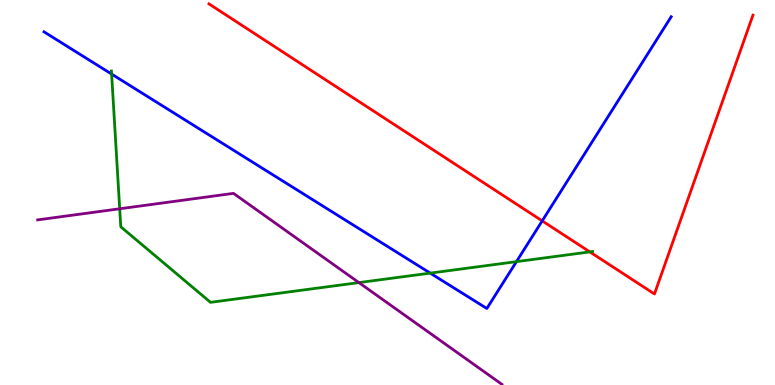[{'lines': ['blue', 'red'], 'intersections': [{'x': 7.0, 'y': 4.26}]}, {'lines': ['green', 'red'], 'intersections': [{'x': 7.61, 'y': 3.46}]}, {'lines': ['purple', 'red'], 'intersections': []}, {'lines': ['blue', 'green'], 'intersections': [{'x': 1.44, 'y': 8.08}, {'x': 5.55, 'y': 2.91}, {'x': 6.66, 'y': 3.2}]}, {'lines': ['blue', 'purple'], 'intersections': []}, {'lines': ['green', 'purple'], 'intersections': [{'x': 1.54, 'y': 4.58}, {'x': 4.63, 'y': 2.66}]}]